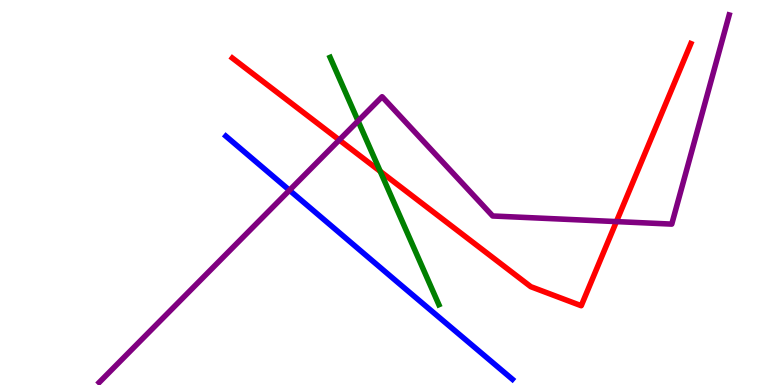[{'lines': ['blue', 'red'], 'intersections': []}, {'lines': ['green', 'red'], 'intersections': [{'x': 4.91, 'y': 5.55}]}, {'lines': ['purple', 'red'], 'intersections': [{'x': 4.38, 'y': 6.36}, {'x': 7.95, 'y': 4.24}]}, {'lines': ['blue', 'green'], 'intersections': []}, {'lines': ['blue', 'purple'], 'intersections': [{'x': 3.74, 'y': 5.06}]}, {'lines': ['green', 'purple'], 'intersections': [{'x': 4.62, 'y': 6.86}]}]